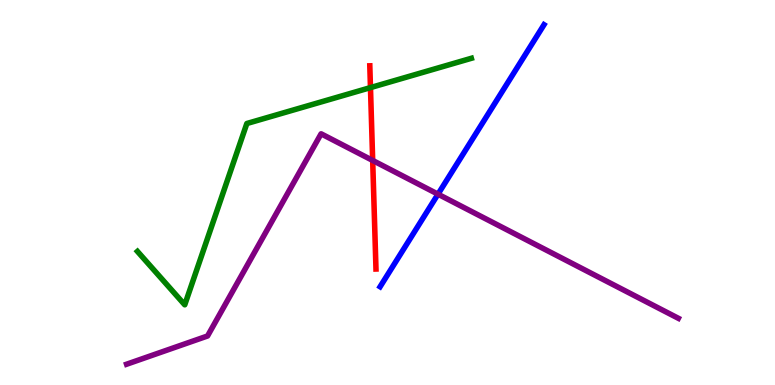[{'lines': ['blue', 'red'], 'intersections': []}, {'lines': ['green', 'red'], 'intersections': [{'x': 4.78, 'y': 7.72}]}, {'lines': ['purple', 'red'], 'intersections': [{'x': 4.81, 'y': 5.83}]}, {'lines': ['blue', 'green'], 'intersections': []}, {'lines': ['blue', 'purple'], 'intersections': [{'x': 5.65, 'y': 4.96}]}, {'lines': ['green', 'purple'], 'intersections': []}]